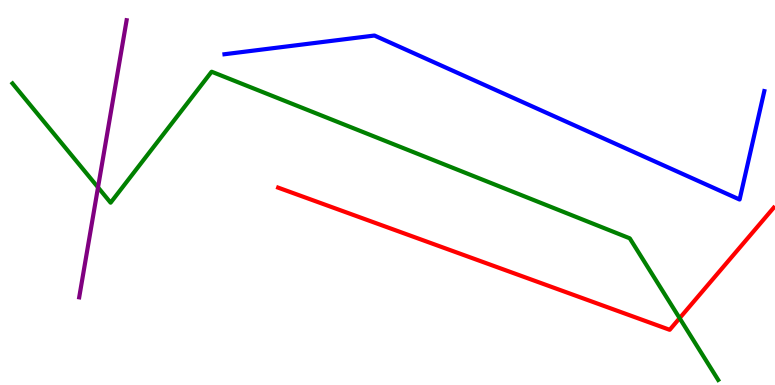[{'lines': ['blue', 'red'], 'intersections': []}, {'lines': ['green', 'red'], 'intersections': [{'x': 8.77, 'y': 1.74}]}, {'lines': ['purple', 'red'], 'intersections': []}, {'lines': ['blue', 'green'], 'intersections': []}, {'lines': ['blue', 'purple'], 'intersections': []}, {'lines': ['green', 'purple'], 'intersections': [{'x': 1.26, 'y': 5.13}]}]